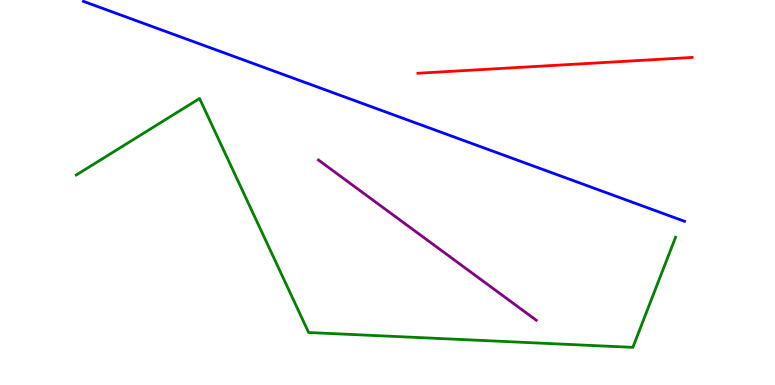[{'lines': ['blue', 'red'], 'intersections': []}, {'lines': ['green', 'red'], 'intersections': []}, {'lines': ['purple', 'red'], 'intersections': []}, {'lines': ['blue', 'green'], 'intersections': []}, {'lines': ['blue', 'purple'], 'intersections': []}, {'lines': ['green', 'purple'], 'intersections': []}]